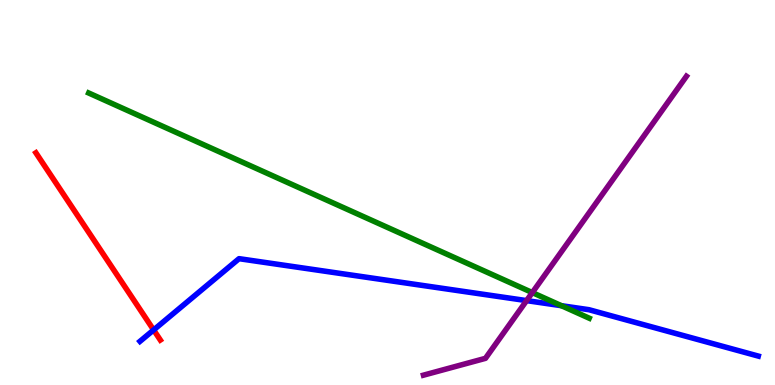[{'lines': ['blue', 'red'], 'intersections': [{'x': 1.98, 'y': 1.43}]}, {'lines': ['green', 'red'], 'intersections': []}, {'lines': ['purple', 'red'], 'intersections': []}, {'lines': ['blue', 'green'], 'intersections': [{'x': 7.24, 'y': 2.06}]}, {'lines': ['blue', 'purple'], 'intersections': [{'x': 6.79, 'y': 2.19}]}, {'lines': ['green', 'purple'], 'intersections': [{'x': 6.87, 'y': 2.4}]}]